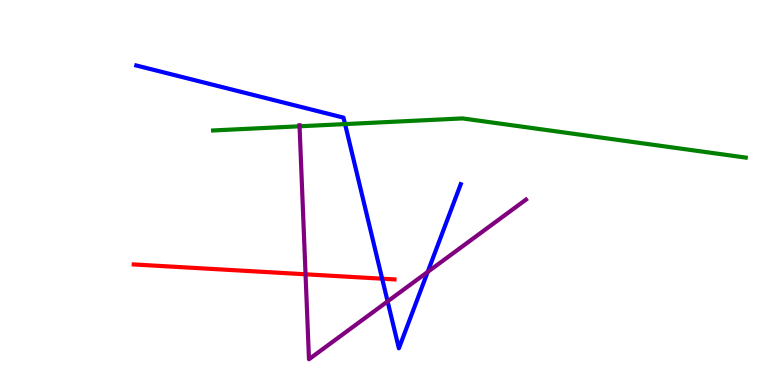[{'lines': ['blue', 'red'], 'intersections': [{'x': 4.93, 'y': 2.76}]}, {'lines': ['green', 'red'], 'intersections': []}, {'lines': ['purple', 'red'], 'intersections': [{'x': 3.94, 'y': 2.88}]}, {'lines': ['blue', 'green'], 'intersections': [{'x': 4.45, 'y': 6.78}]}, {'lines': ['blue', 'purple'], 'intersections': [{'x': 5.0, 'y': 2.17}, {'x': 5.52, 'y': 2.94}]}, {'lines': ['green', 'purple'], 'intersections': [{'x': 3.87, 'y': 6.72}]}]